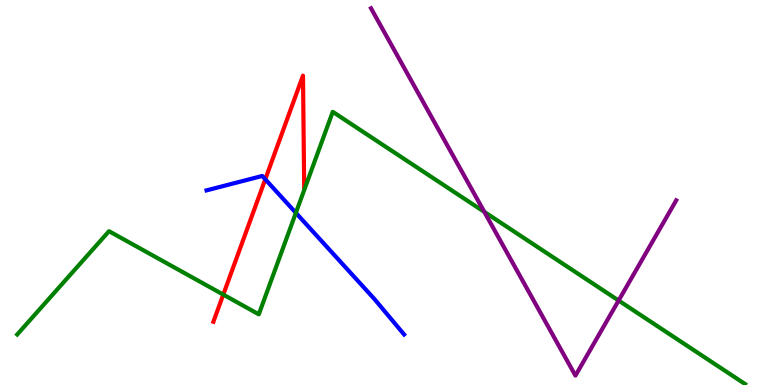[{'lines': ['blue', 'red'], 'intersections': [{'x': 3.42, 'y': 5.34}]}, {'lines': ['green', 'red'], 'intersections': [{'x': 2.88, 'y': 2.35}]}, {'lines': ['purple', 'red'], 'intersections': []}, {'lines': ['blue', 'green'], 'intersections': [{'x': 3.82, 'y': 4.47}]}, {'lines': ['blue', 'purple'], 'intersections': []}, {'lines': ['green', 'purple'], 'intersections': [{'x': 6.25, 'y': 4.5}, {'x': 7.98, 'y': 2.19}]}]